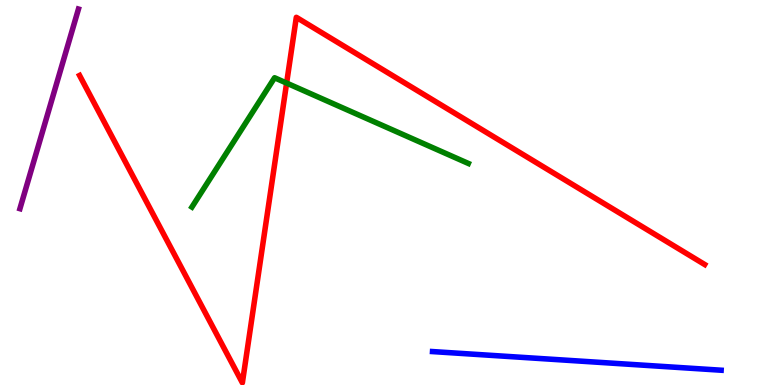[{'lines': ['blue', 'red'], 'intersections': []}, {'lines': ['green', 'red'], 'intersections': [{'x': 3.7, 'y': 7.84}]}, {'lines': ['purple', 'red'], 'intersections': []}, {'lines': ['blue', 'green'], 'intersections': []}, {'lines': ['blue', 'purple'], 'intersections': []}, {'lines': ['green', 'purple'], 'intersections': []}]